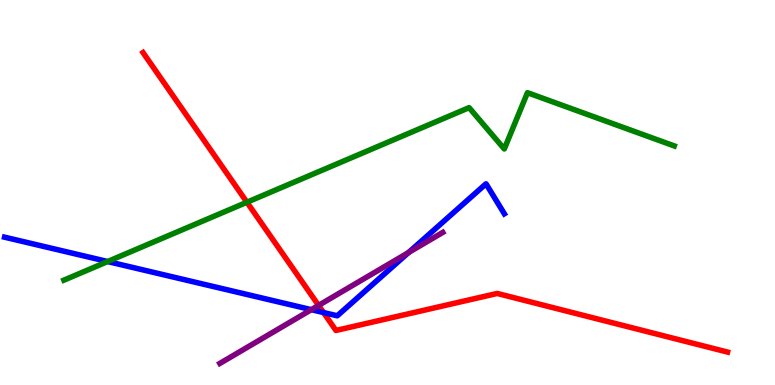[{'lines': ['blue', 'red'], 'intersections': [{'x': 4.17, 'y': 1.88}]}, {'lines': ['green', 'red'], 'intersections': [{'x': 3.19, 'y': 4.75}]}, {'lines': ['purple', 'red'], 'intersections': [{'x': 4.11, 'y': 2.07}]}, {'lines': ['blue', 'green'], 'intersections': [{'x': 1.39, 'y': 3.21}]}, {'lines': ['blue', 'purple'], 'intersections': [{'x': 4.02, 'y': 1.96}, {'x': 5.27, 'y': 3.44}]}, {'lines': ['green', 'purple'], 'intersections': []}]